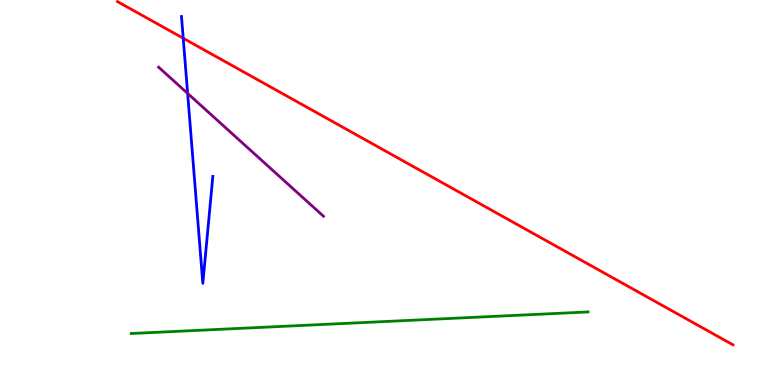[{'lines': ['blue', 'red'], 'intersections': [{'x': 2.36, 'y': 9.01}]}, {'lines': ['green', 'red'], 'intersections': []}, {'lines': ['purple', 'red'], 'intersections': []}, {'lines': ['blue', 'green'], 'intersections': []}, {'lines': ['blue', 'purple'], 'intersections': [{'x': 2.42, 'y': 7.57}]}, {'lines': ['green', 'purple'], 'intersections': []}]